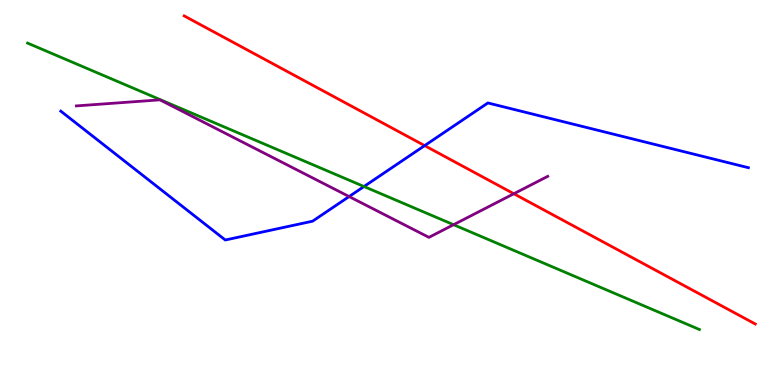[{'lines': ['blue', 'red'], 'intersections': [{'x': 5.48, 'y': 6.22}]}, {'lines': ['green', 'red'], 'intersections': []}, {'lines': ['purple', 'red'], 'intersections': [{'x': 6.63, 'y': 4.97}]}, {'lines': ['blue', 'green'], 'intersections': [{'x': 4.7, 'y': 5.16}]}, {'lines': ['blue', 'purple'], 'intersections': [{'x': 4.5, 'y': 4.89}]}, {'lines': ['green', 'purple'], 'intersections': [{'x': 5.85, 'y': 4.16}]}]